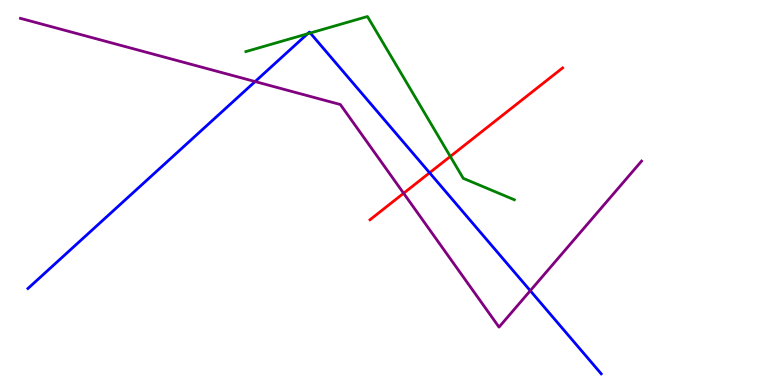[{'lines': ['blue', 'red'], 'intersections': [{'x': 5.54, 'y': 5.51}]}, {'lines': ['green', 'red'], 'intersections': [{'x': 5.81, 'y': 5.94}]}, {'lines': ['purple', 'red'], 'intersections': [{'x': 5.21, 'y': 4.98}]}, {'lines': ['blue', 'green'], 'intersections': [{'x': 3.97, 'y': 9.12}, {'x': 4.0, 'y': 9.14}]}, {'lines': ['blue', 'purple'], 'intersections': [{'x': 3.29, 'y': 7.88}, {'x': 6.84, 'y': 2.45}]}, {'lines': ['green', 'purple'], 'intersections': []}]